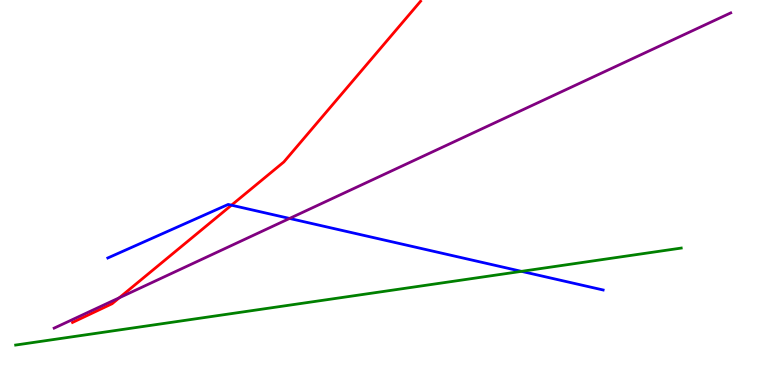[{'lines': ['blue', 'red'], 'intersections': [{'x': 2.99, 'y': 4.67}]}, {'lines': ['green', 'red'], 'intersections': []}, {'lines': ['purple', 'red'], 'intersections': [{'x': 1.54, 'y': 2.27}]}, {'lines': ['blue', 'green'], 'intersections': [{'x': 6.73, 'y': 2.95}]}, {'lines': ['blue', 'purple'], 'intersections': [{'x': 3.74, 'y': 4.33}]}, {'lines': ['green', 'purple'], 'intersections': []}]